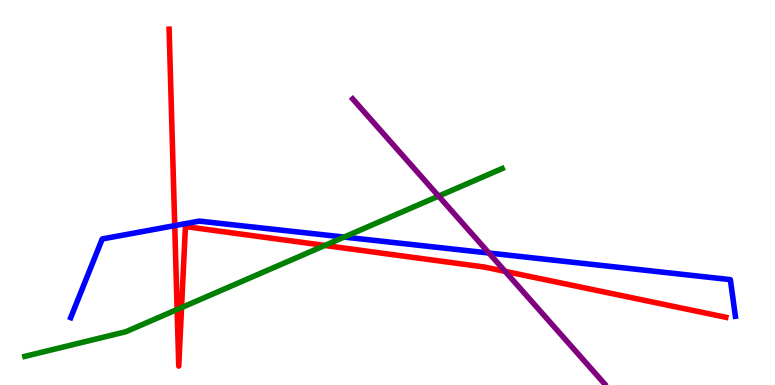[{'lines': ['blue', 'red'], 'intersections': [{'x': 2.25, 'y': 4.14}]}, {'lines': ['green', 'red'], 'intersections': [{'x': 2.29, 'y': 1.96}, {'x': 2.34, 'y': 2.01}, {'x': 4.19, 'y': 3.62}]}, {'lines': ['purple', 'red'], 'intersections': [{'x': 6.52, 'y': 2.95}]}, {'lines': ['blue', 'green'], 'intersections': [{'x': 4.44, 'y': 3.84}]}, {'lines': ['blue', 'purple'], 'intersections': [{'x': 6.31, 'y': 3.43}]}, {'lines': ['green', 'purple'], 'intersections': [{'x': 5.66, 'y': 4.91}]}]